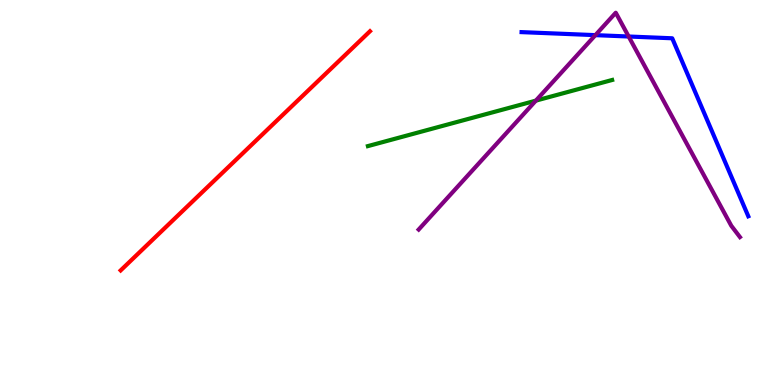[{'lines': ['blue', 'red'], 'intersections': []}, {'lines': ['green', 'red'], 'intersections': []}, {'lines': ['purple', 'red'], 'intersections': []}, {'lines': ['blue', 'green'], 'intersections': []}, {'lines': ['blue', 'purple'], 'intersections': [{'x': 7.68, 'y': 9.09}, {'x': 8.11, 'y': 9.05}]}, {'lines': ['green', 'purple'], 'intersections': [{'x': 6.91, 'y': 7.39}]}]